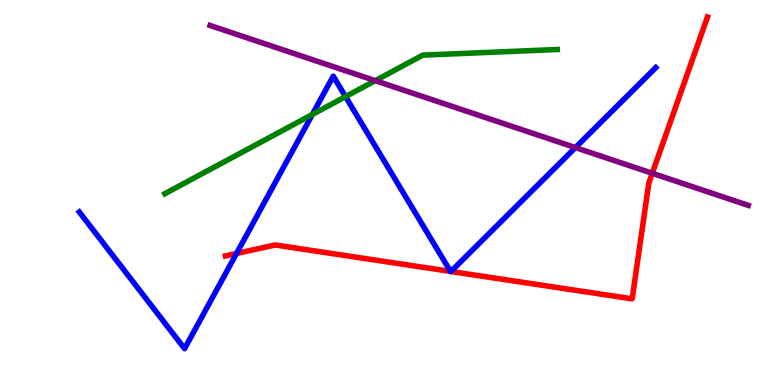[{'lines': ['blue', 'red'], 'intersections': [{'x': 3.05, 'y': 3.42}, {'x': 5.81, 'y': 2.95}, {'x': 5.82, 'y': 2.95}]}, {'lines': ['green', 'red'], 'intersections': []}, {'lines': ['purple', 'red'], 'intersections': [{'x': 8.42, 'y': 5.5}]}, {'lines': ['blue', 'green'], 'intersections': [{'x': 4.03, 'y': 7.03}, {'x': 4.46, 'y': 7.49}]}, {'lines': ['blue', 'purple'], 'intersections': [{'x': 7.42, 'y': 6.17}]}, {'lines': ['green', 'purple'], 'intersections': [{'x': 4.84, 'y': 7.9}]}]